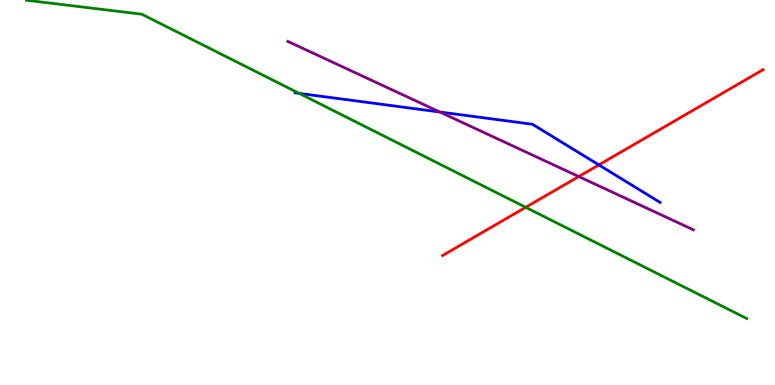[{'lines': ['blue', 'red'], 'intersections': [{'x': 7.73, 'y': 5.72}]}, {'lines': ['green', 'red'], 'intersections': [{'x': 6.78, 'y': 4.62}]}, {'lines': ['purple', 'red'], 'intersections': [{'x': 7.47, 'y': 5.41}]}, {'lines': ['blue', 'green'], 'intersections': [{'x': 3.86, 'y': 7.57}]}, {'lines': ['blue', 'purple'], 'intersections': [{'x': 5.67, 'y': 7.09}]}, {'lines': ['green', 'purple'], 'intersections': []}]